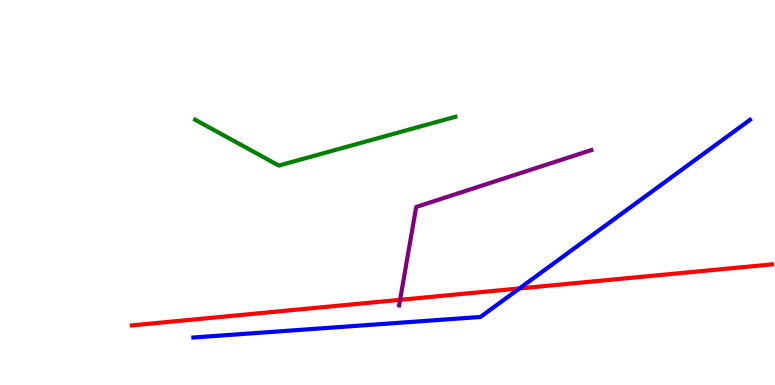[{'lines': ['blue', 'red'], 'intersections': [{'x': 6.7, 'y': 2.51}]}, {'lines': ['green', 'red'], 'intersections': []}, {'lines': ['purple', 'red'], 'intersections': [{'x': 5.16, 'y': 2.21}]}, {'lines': ['blue', 'green'], 'intersections': []}, {'lines': ['blue', 'purple'], 'intersections': []}, {'lines': ['green', 'purple'], 'intersections': []}]